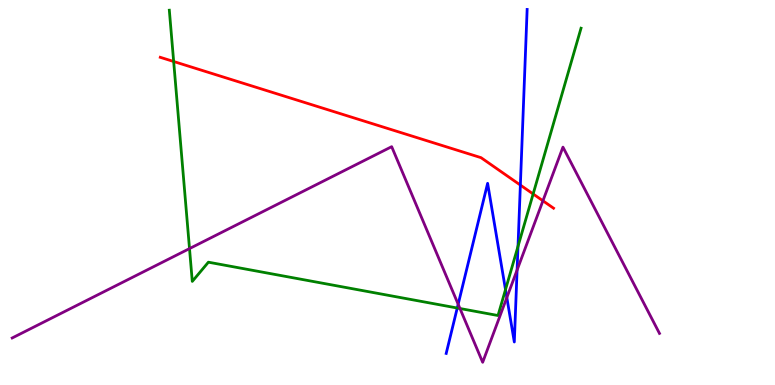[{'lines': ['blue', 'red'], 'intersections': [{'x': 6.71, 'y': 5.19}]}, {'lines': ['green', 'red'], 'intersections': [{'x': 2.24, 'y': 8.4}, {'x': 6.88, 'y': 4.96}]}, {'lines': ['purple', 'red'], 'intersections': [{'x': 7.01, 'y': 4.78}]}, {'lines': ['blue', 'green'], 'intersections': [{'x': 5.9, 'y': 2.0}, {'x': 6.52, 'y': 2.48}, {'x': 6.68, 'y': 3.6}]}, {'lines': ['blue', 'purple'], 'intersections': [{'x': 5.91, 'y': 2.1}, {'x': 6.54, 'y': 2.27}, {'x': 6.67, 'y': 2.99}]}, {'lines': ['green', 'purple'], 'intersections': [{'x': 2.45, 'y': 3.54}, {'x': 5.94, 'y': 1.99}]}]